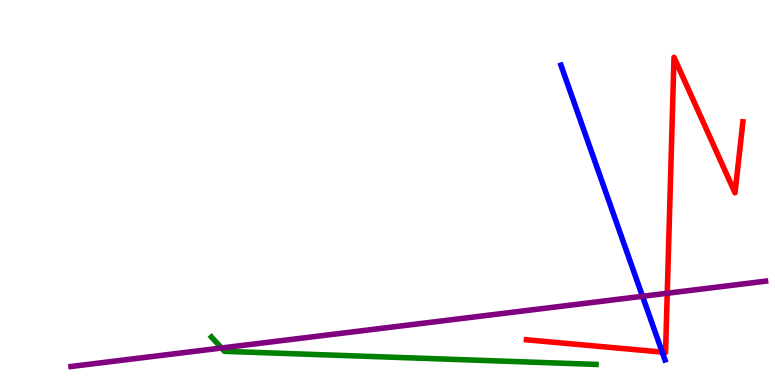[{'lines': ['blue', 'red'], 'intersections': [{'x': 8.54, 'y': 0.854}]}, {'lines': ['green', 'red'], 'intersections': []}, {'lines': ['purple', 'red'], 'intersections': [{'x': 8.61, 'y': 2.38}]}, {'lines': ['blue', 'green'], 'intersections': []}, {'lines': ['blue', 'purple'], 'intersections': [{'x': 8.29, 'y': 2.3}]}, {'lines': ['green', 'purple'], 'intersections': [{'x': 2.86, 'y': 0.961}]}]